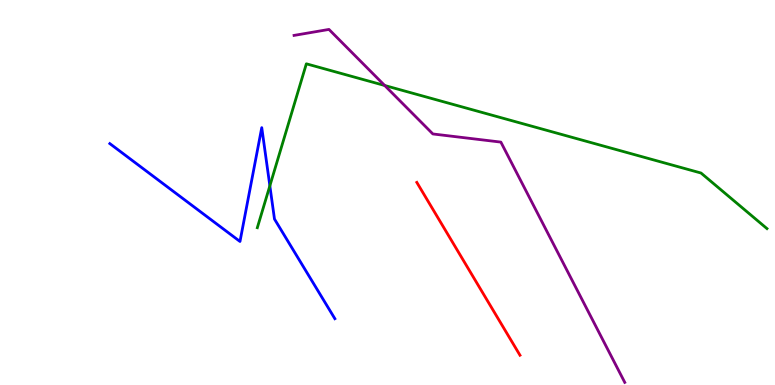[{'lines': ['blue', 'red'], 'intersections': []}, {'lines': ['green', 'red'], 'intersections': []}, {'lines': ['purple', 'red'], 'intersections': []}, {'lines': ['blue', 'green'], 'intersections': [{'x': 3.48, 'y': 5.17}]}, {'lines': ['blue', 'purple'], 'intersections': []}, {'lines': ['green', 'purple'], 'intersections': [{'x': 4.96, 'y': 7.78}]}]